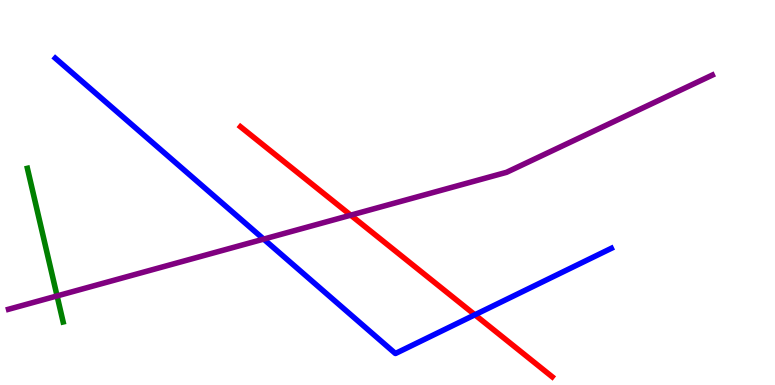[{'lines': ['blue', 'red'], 'intersections': [{'x': 6.13, 'y': 1.82}]}, {'lines': ['green', 'red'], 'intersections': []}, {'lines': ['purple', 'red'], 'intersections': [{'x': 4.53, 'y': 4.41}]}, {'lines': ['blue', 'green'], 'intersections': []}, {'lines': ['blue', 'purple'], 'intersections': [{'x': 3.4, 'y': 3.79}]}, {'lines': ['green', 'purple'], 'intersections': [{'x': 0.736, 'y': 2.31}]}]